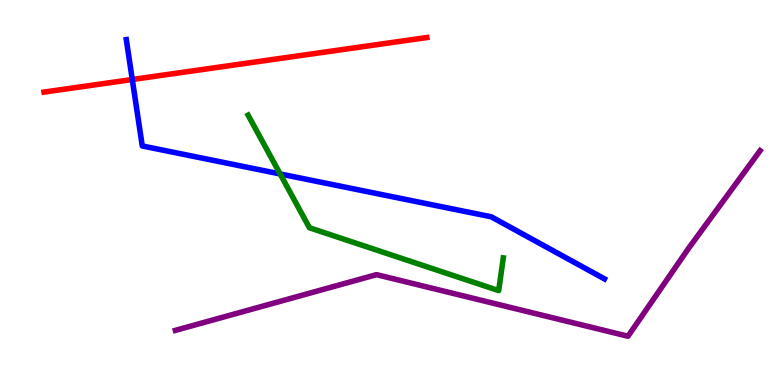[{'lines': ['blue', 'red'], 'intersections': [{'x': 1.71, 'y': 7.93}]}, {'lines': ['green', 'red'], 'intersections': []}, {'lines': ['purple', 'red'], 'intersections': []}, {'lines': ['blue', 'green'], 'intersections': [{'x': 3.61, 'y': 5.48}]}, {'lines': ['blue', 'purple'], 'intersections': []}, {'lines': ['green', 'purple'], 'intersections': []}]